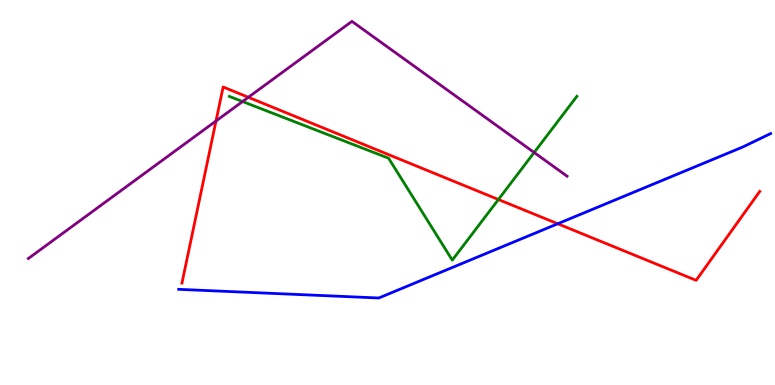[{'lines': ['blue', 'red'], 'intersections': [{'x': 7.2, 'y': 4.19}]}, {'lines': ['green', 'red'], 'intersections': [{'x': 6.43, 'y': 4.82}]}, {'lines': ['purple', 'red'], 'intersections': [{'x': 2.79, 'y': 6.86}, {'x': 3.2, 'y': 7.47}]}, {'lines': ['blue', 'green'], 'intersections': []}, {'lines': ['blue', 'purple'], 'intersections': []}, {'lines': ['green', 'purple'], 'intersections': [{'x': 3.13, 'y': 7.36}, {'x': 6.89, 'y': 6.04}]}]